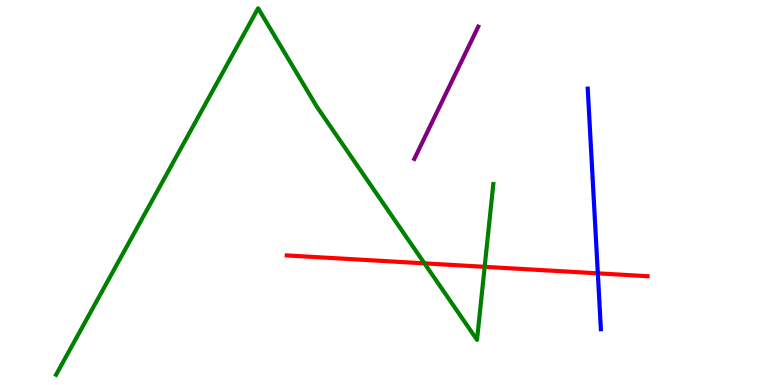[{'lines': ['blue', 'red'], 'intersections': [{'x': 7.71, 'y': 2.9}]}, {'lines': ['green', 'red'], 'intersections': [{'x': 5.48, 'y': 3.16}, {'x': 6.25, 'y': 3.07}]}, {'lines': ['purple', 'red'], 'intersections': []}, {'lines': ['blue', 'green'], 'intersections': []}, {'lines': ['blue', 'purple'], 'intersections': []}, {'lines': ['green', 'purple'], 'intersections': []}]